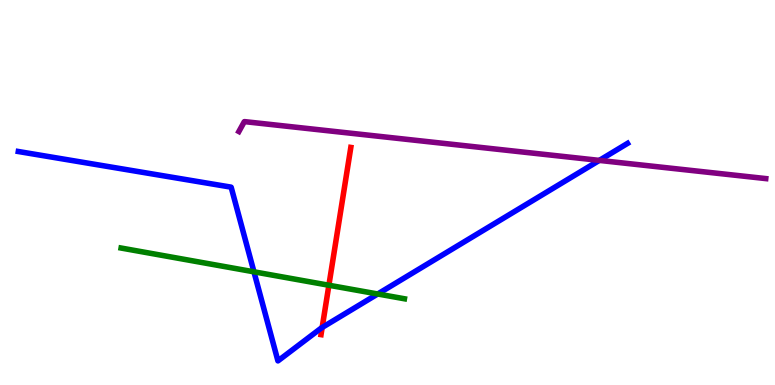[{'lines': ['blue', 'red'], 'intersections': [{'x': 4.16, 'y': 1.49}]}, {'lines': ['green', 'red'], 'intersections': [{'x': 4.24, 'y': 2.59}]}, {'lines': ['purple', 'red'], 'intersections': []}, {'lines': ['blue', 'green'], 'intersections': [{'x': 3.28, 'y': 2.94}, {'x': 4.87, 'y': 2.36}]}, {'lines': ['blue', 'purple'], 'intersections': [{'x': 7.73, 'y': 5.83}]}, {'lines': ['green', 'purple'], 'intersections': []}]